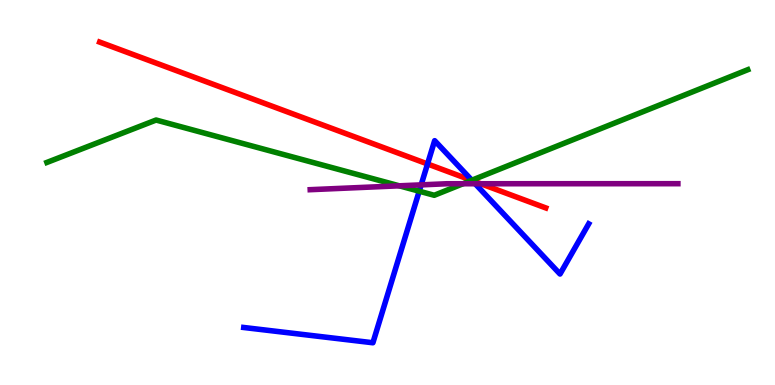[{'lines': ['blue', 'red'], 'intersections': [{'x': 5.52, 'y': 5.74}, {'x': 6.09, 'y': 5.31}]}, {'lines': ['green', 'red'], 'intersections': [{'x': 6.08, 'y': 5.32}]}, {'lines': ['purple', 'red'], 'intersections': [{'x': 6.2, 'y': 5.23}]}, {'lines': ['blue', 'green'], 'intersections': [{'x': 5.41, 'y': 5.03}, {'x': 6.09, 'y': 5.32}]}, {'lines': ['blue', 'purple'], 'intersections': [{'x': 5.43, 'y': 5.2}, {'x': 6.13, 'y': 5.23}]}, {'lines': ['green', 'purple'], 'intersections': [{'x': 5.15, 'y': 5.17}, {'x': 5.97, 'y': 5.23}]}]